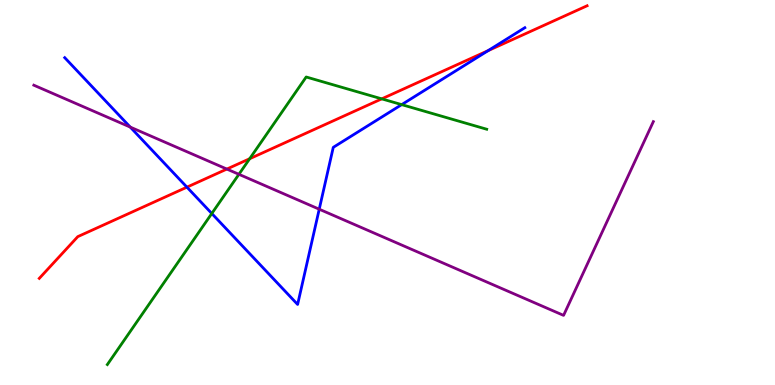[{'lines': ['blue', 'red'], 'intersections': [{'x': 2.41, 'y': 5.14}, {'x': 6.3, 'y': 8.69}]}, {'lines': ['green', 'red'], 'intersections': [{'x': 3.22, 'y': 5.88}, {'x': 4.93, 'y': 7.43}]}, {'lines': ['purple', 'red'], 'intersections': [{'x': 2.93, 'y': 5.61}]}, {'lines': ['blue', 'green'], 'intersections': [{'x': 2.73, 'y': 4.45}, {'x': 5.18, 'y': 7.28}]}, {'lines': ['blue', 'purple'], 'intersections': [{'x': 1.68, 'y': 6.7}, {'x': 4.12, 'y': 4.57}]}, {'lines': ['green', 'purple'], 'intersections': [{'x': 3.08, 'y': 5.47}]}]